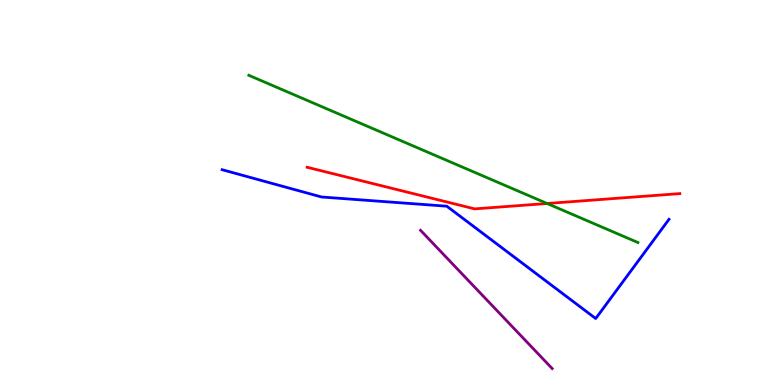[{'lines': ['blue', 'red'], 'intersections': []}, {'lines': ['green', 'red'], 'intersections': [{'x': 7.06, 'y': 4.71}]}, {'lines': ['purple', 'red'], 'intersections': []}, {'lines': ['blue', 'green'], 'intersections': []}, {'lines': ['blue', 'purple'], 'intersections': []}, {'lines': ['green', 'purple'], 'intersections': []}]